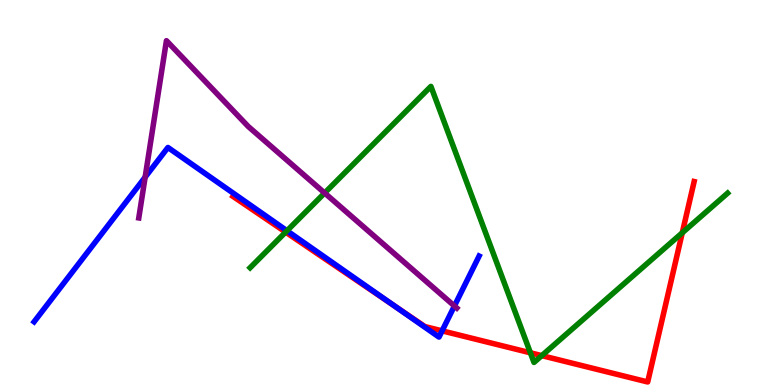[{'lines': ['blue', 'red'], 'intersections': [{'x': 5.09, 'y': 2.05}, {'x': 5.7, 'y': 1.41}]}, {'lines': ['green', 'red'], 'intersections': [{'x': 3.69, 'y': 3.97}, {'x': 6.84, 'y': 0.836}, {'x': 6.99, 'y': 0.763}, {'x': 8.8, 'y': 3.95}]}, {'lines': ['purple', 'red'], 'intersections': []}, {'lines': ['blue', 'green'], 'intersections': [{'x': 3.7, 'y': 4.01}]}, {'lines': ['blue', 'purple'], 'intersections': [{'x': 1.87, 'y': 5.4}, {'x': 5.86, 'y': 2.05}]}, {'lines': ['green', 'purple'], 'intersections': [{'x': 4.19, 'y': 4.99}]}]